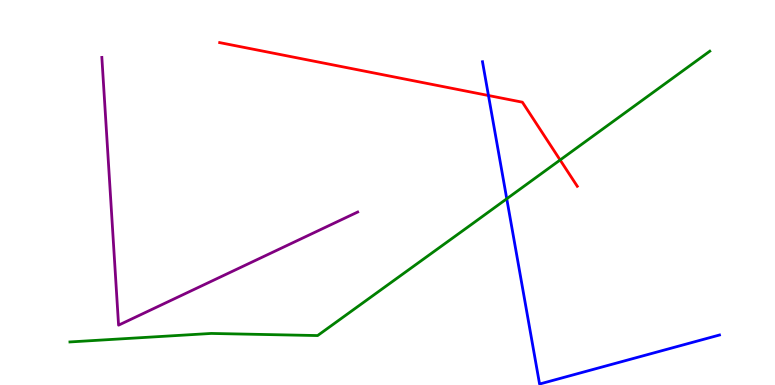[{'lines': ['blue', 'red'], 'intersections': [{'x': 6.3, 'y': 7.52}]}, {'lines': ['green', 'red'], 'intersections': [{'x': 7.23, 'y': 5.84}]}, {'lines': ['purple', 'red'], 'intersections': []}, {'lines': ['blue', 'green'], 'intersections': [{'x': 6.54, 'y': 4.84}]}, {'lines': ['blue', 'purple'], 'intersections': []}, {'lines': ['green', 'purple'], 'intersections': []}]